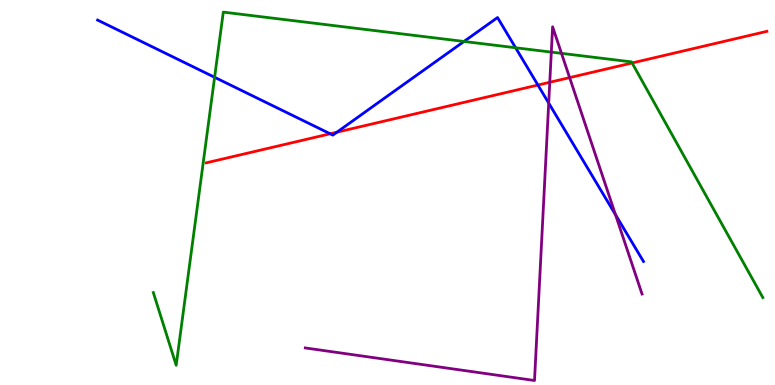[{'lines': ['blue', 'red'], 'intersections': [{'x': 4.26, 'y': 6.53}, {'x': 4.35, 'y': 6.57}, {'x': 6.94, 'y': 7.79}]}, {'lines': ['green', 'red'], 'intersections': [{'x': 8.16, 'y': 8.36}]}, {'lines': ['purple', 'red'], 'intersections': [{'x': 7.09, 'y': 7.86}, {'x': 7.35, 'y': 7.98}]}, {'lines': ['blue', 'green'], 'intersections': [{'x': 2.77, 'y': 7.99}, {'x': 5.99, 'y': 8.92}, {'x': 6.65, 'y': 8.76}]}, {'lines': ['blue', 'purple'], 'intersections': [{'x': 7.08, 'y': 7.32}, {'x': 7.94, 'y': 4.42}]}, {'lines': ['green', 'purple'], 'intersections': [{'x': 7.11, 'y': 8.65}, {'x': 7.25, 'y': 8.61}]}]